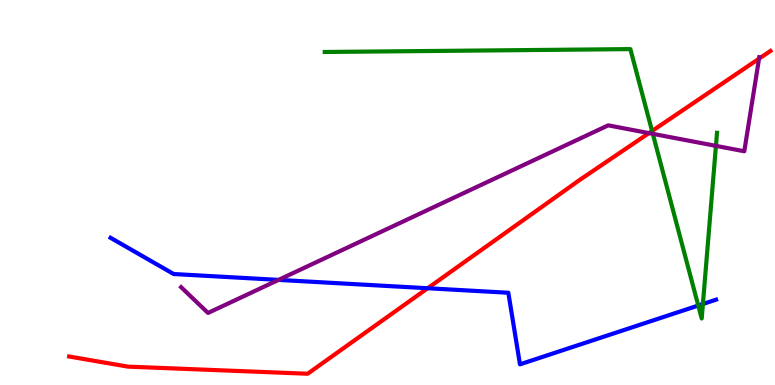[{'lines': ['blue', 'red'], 'intersections': [{'x': 5.52, 'y': 2.51}]}, {'lines': ['green', 'red'], 'intersections': [{'x': 8.41, 'y': 6.6}]}, {'lines': ['purple', 'red'], 'intersections': [{'x': 8.37, 'y': 6.54}, {'x': 9.79, 'y': 8.48}]}, {'lines': ['blue', 'green'], 'intersections': [{'x': 9.01, 'y': 2.06}, {'x': 9.07, 'y': 2.1}]}, {'lines': ['blue', 'purple'], 'intersections': [{'x': 3.59, 'y': 2.73}]}, {'lines': ['green', 'purple'], 'intersections': [{'x': 8.42, 'y': 6.52}, {'x': 9.24, 'y': 6.21}]}]